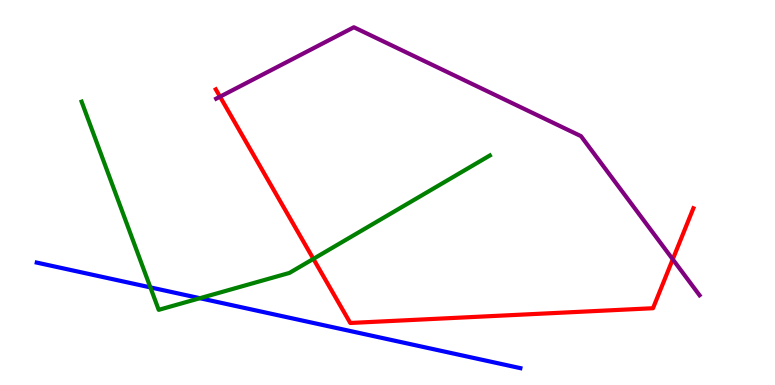[{'lines': ['blue', 'red'], 'intersections': []}, {'lines': ['green', 'red'], 'intersections': [{'x': 4.04, 'y': 3.28}]}, {'lines': ['purple', 'red'], 'intersections': [{'x': 2.84, 'y': 7.49}, {'x': 8.68, 'y': 3.26}]}, {'lines': ['blue', 'green'], 'intersections': [{'x': 1.94, 'y': 2.54}, {'x': 2.58, 'y': 2.25}]}, {'lines': ['blue', 'purple'], 'intersections': []}, {'lines': ['green', 'purple'], 'intersections': []}]